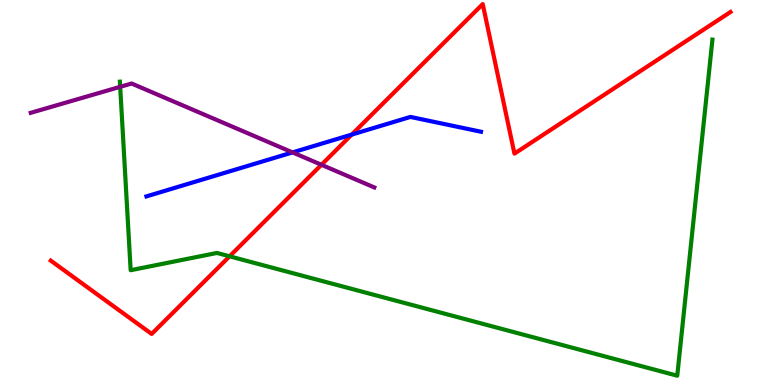[{'lines': ['blue', 'red'], 'intersections': [{'x': 4.54, 'y': 6.5}]}, {'lines': ['green', 'red'], 'intersections': [{'x': 2.96, 'y': 3.34}]}, {'lines': ['purple', 'red'], 'intersections': [{'x': 4.15, 'y': 5.72}]}, {'lines': ['blue', 'green'], 'intersections': []}, {'lines': ['blue', 'purple'], 'intersections': [{'x': 3.77, 'y': 6.04}]}, {'lines': ['green', 'purple'], 'intersections': [{'x': 1.55, 'y': 7.74}]}]